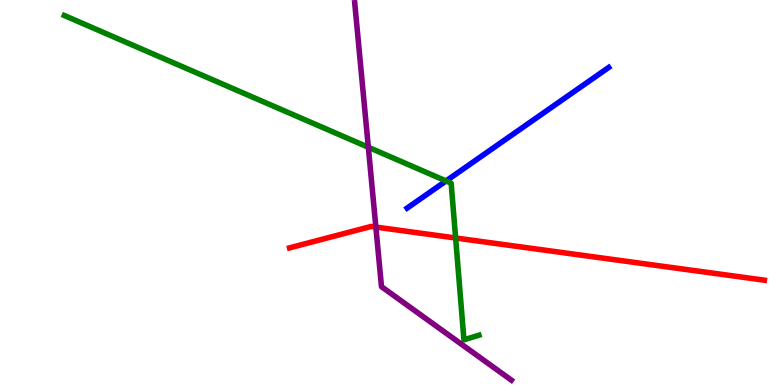[{'lines': ['blue', 'red'], 'intersections': []}, {'lines': ['green', 'red'], 'intersections': [{'x': 5.88, 'y': 3.82}]}, {'lines': ['purple', 'red'], 'intersections': [{'x': 4.85, 'y': 4.1}]}, {'lines': ['blue', 'green'], 'intersections': [{'x': 5.76, 'y': 5.3}]}, {'lines': ['blue', 'purple'], 'intersections': []}, {'lines': ['green', 'purple'], 'intersections': [{'x': 4.75, 'y': 6.18}]}]